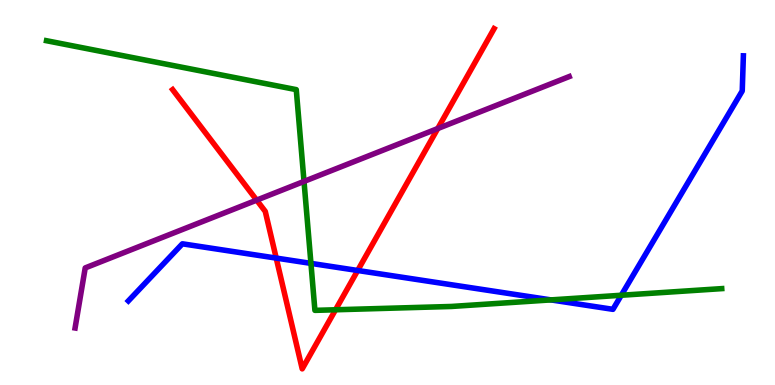[{'lines': ['blue', 'red'], 'intersections': [{'x': 3.56, 'y': 3.3}, {'x': 4.62, 'y': 2.97}]}, {'lines': ['green', 'red'], 'intersections': [{'x': 4.33, 'y': 1.95}]}, {'lines': ['purple', 'red'], 'intersections': [{'x': 3.31, 'y': 4.8}, {'x': 5.65, 'y': 6.66}]}, {'lines': ['blue', 'green'], 'intersections': [{'x': 4.01, 'y': 3.16}, {'x': 7.11, 'y': 2.21}, {'x': 8.02, 'y': 2.33}]}, {'lines': ['blue', 'purple'], 'intersections': []}, {'lines': ['green', 'purple'], 'intersections': [{'x': 3.92, 'y': 5.29}]}]